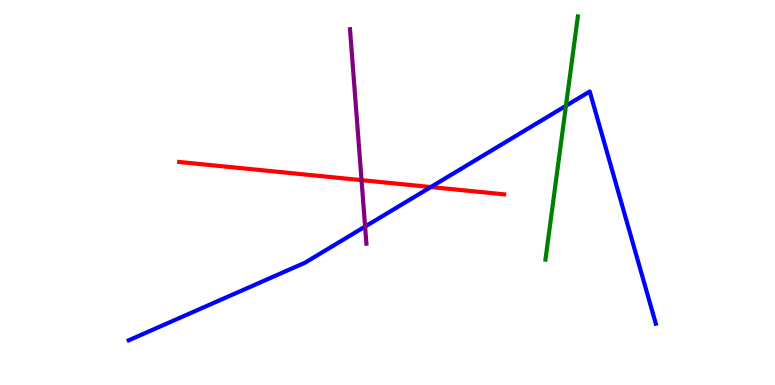[{'lines': ['blue', 'red'], 'intersections': [{'x': 5.56, 'y': 5.14}]}, {'lines': ['green', 'red'], 'intersections': []}, {'lines': ['purple', 'red'], 'intersections': [{'x': 4.67, 'y': 5.32}]}, {'lines': ['blue', 'green'], 'intersections': [{'x': 7.3, 'y': 7.25}]}, {'lines': ['blue', 'purple'], 'intersections': [{'x': 4.71, 'y': 4.12}]}, {'lines': ['green', 'purple'], 'intersections': []}]